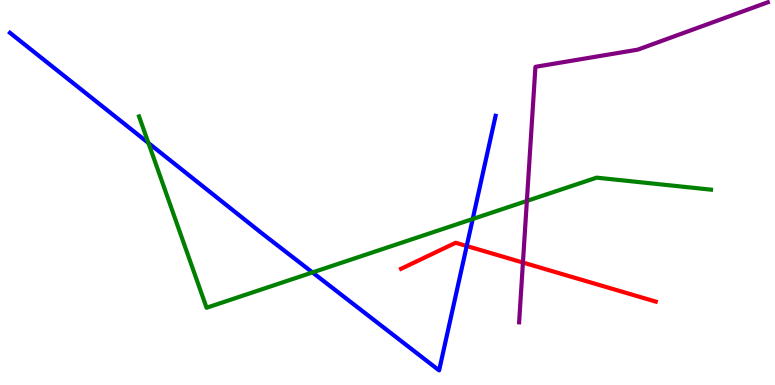[{'lines': ['blue', 'red'], 'intersections': [{'x': 6.02, 'y': 3.61}]}, {'lines': ['green', 'red'], 'intersections': []}, {'lines': ['purple', 'red'], 'intersections': [{'x': 6.75, 'y': 3.18}]}, {'lines': ['blue', 'green'], 'intersections': [{'x': 1.92, 'y': 6.29}, {'x': 4.03, 'y': 2.92}, {'x': 6.1, 'y': 4.31}]}, {'lines': ['blue', 'purple'], 'intersections': []}, {'lines': ['green', 'purple'], 'intersections': [{'x': 6.8, 'y': 4.78}]}]